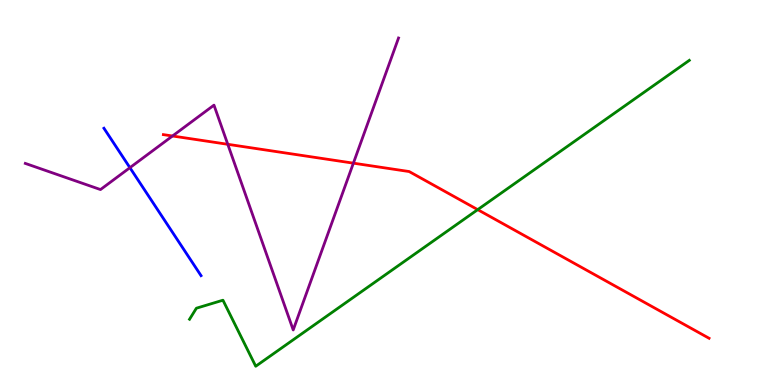[{'lines': ['blue', 'red'], 'intersections': []}, {'lines': ['green', 'red'], 'intersections': [{'x': 6.16, 'y': 4.55}]}, {'lines': ['purple', 'red'], 'intersections': [{'x': 2.23, 'y': 6.47}, {'x': 2.94, 'y': 6.25}, {'x': 4.56, 'y': 5.76}]}, {'lines': ['blue', 'green'], 'intersections': []}, {'lines': ['blue', 'purple'], 'intersections': [{'x': 1.68, 'y': 5.64}]}, {'lines': ['green', 'purple'], 'intersections': []}]